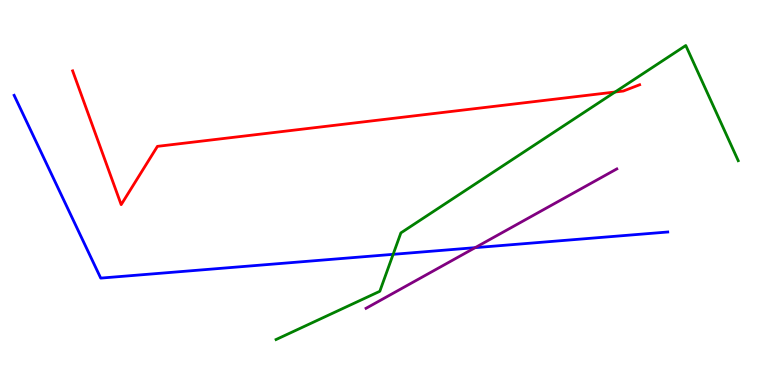[{'lines': ['blue', 'red'], 'intersections': []}, {'lines': ['green', 'red'], 'intersections': [{'x': 7.94, 'y': 7.61}]}, {'lines': ['purple', 'red'], 'intersections': []}, {'lines': ['blue', 'green'], 'intersections': [{'x': 5.07, 'y': 3.39}]}, {'lines': ['blue', 'purple'], 'intersections': [{'x': 6.13, 'y': 3.57}]}, {'lines': ['green', 'purple'], 'intersections': []}]